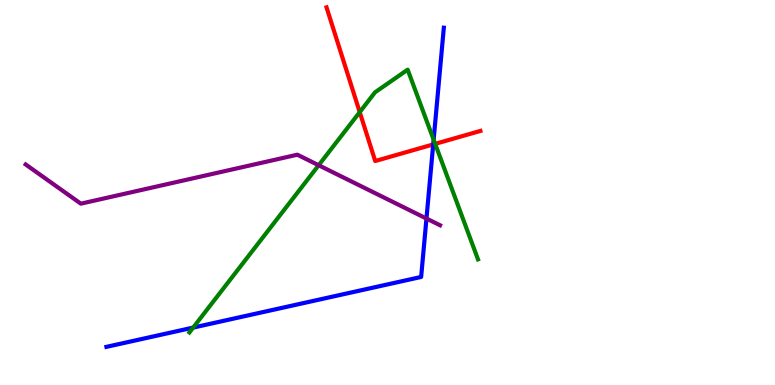[{'lines': ['blue', 'red'], 'intersections': [{'x': 5.59, 'y': 6.25}]}, {'lines': ['green', 'red'], 'intersections': [{'x': 4.64, 'y': 7.09}, {'x': 5.62, 'y': 6.26}]}, {'lines': ['purple', 'red'], 'intersections': []}, {'lines': ['blue', 'green'], 'intersections': [{'x': 2.49, 'y': 1.49}, {'x': 5.6, 'y': 6.37}]}, {'lines': ['blue', 'purple'], 'intersections': [{'x': 5.5, 'y': 4.32}]}, {'lines': ['green', 'purple'], 'intersections': [{'x': 4.11, 'y': 5.71}]}]